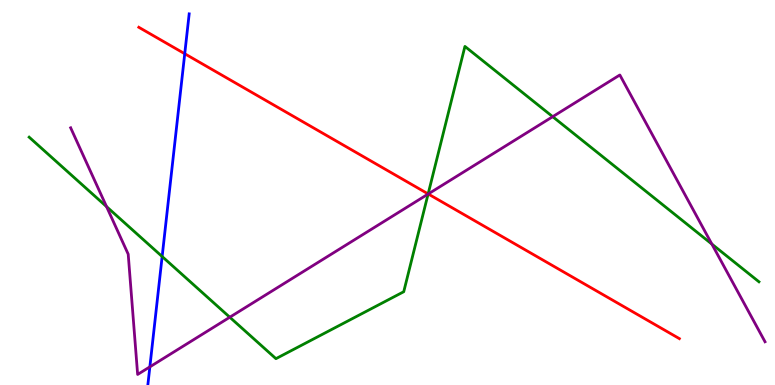[{'lines': ['blue', 'red'], 'intersections': [{'x': 2.38, 'y': 8.6}]}, {'lines': ['green', 'red'], 'intersections': [{'x': 5.52, 'y': 4.96}]}, {'lines': ['purple', 'red'], 'intersections': [{'x': 5.53, 'y': 4.96}]}, {'lines': ['blue', 'green'], 'intersections': [{'x': 2.09, 'y': 3.34}]}, {'lines': ['blue', 'purple'], 'intersections': [{'x': 1.93, 'y': 0.471}]}, {'lines': ['green', 'purple'], 'intersections': [{'x': 1.37, 'y': 4.63}, {'x': 2.96, 'y': 1.76}, {'x': 5.52, 'y': 4.96}, {'x': 7.13, 'y': 6.97}, {'x': 9.19, 'y': 3.66}]}]